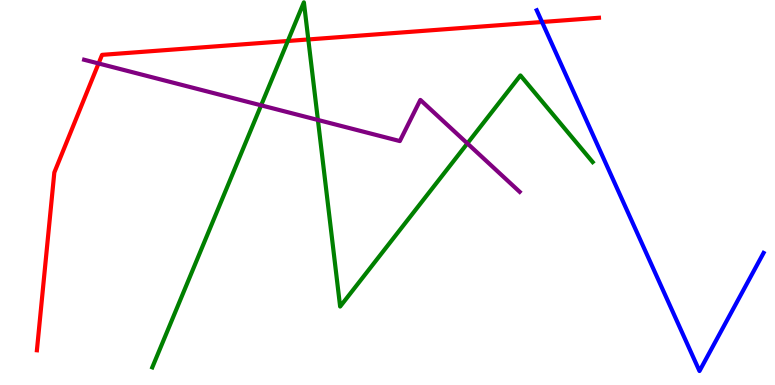[{'lines': ['blue', 'red'], 'intersections': [{'x': 6.99, 'y': 9.43}]}, {'lines': ['green', 'red'], 'intersections': [{'x': 3.71, 'y': 8.94}, {'x': 3.98, 'y': 8.98}]}, {'lines': ['purple', 'red'], 'intersections': [{'x': 1.27, 'y': 8.35}]}, {'lines': ['blue', 'green'], 'intersections': []}, {'lines': ['blue', 'purple'], 'intersections': []}, {'lines': ['green', 'purple'], 'intersections': [{'x': 3.37, 'y': 7.26}, {'x': 4.1, 'y': 6.88}, {'x': 6.03, 'y': 6.27}]}]